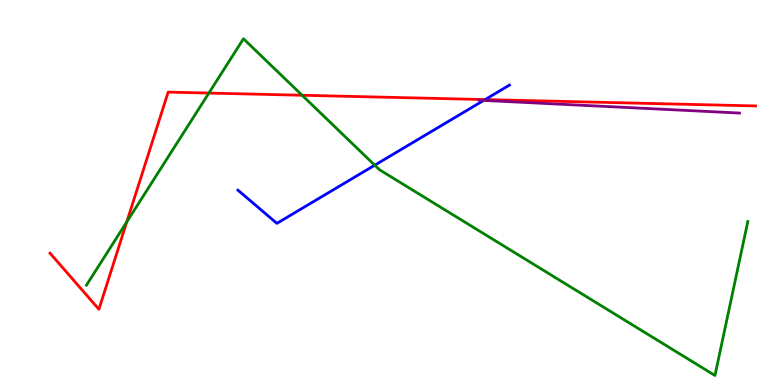[{'lines': ['blue', 'red'], 'intersections': [{'x': 6.26, 'y': 7.41}]}, {'lines': ['green', 'red'], 'intersections': [{'x': 1.64, 'y': 4.24}, {'x': 2.7, 'y': 7.58}, {'x': 3.9, 'y': 7.53}]}, {'lines': ['purple', 'red'], 'intersections': []}, {'lines': ['blue', 'green'], 'intersections': [{'x': 4.84, 'y': 5.71}]}, {'lines': ['blue', 'purple'], 'intersections': [{'x': 6.24, 'y': 7.39}]}, {'lines': ['green', 'purple'], 'intersections': []}]